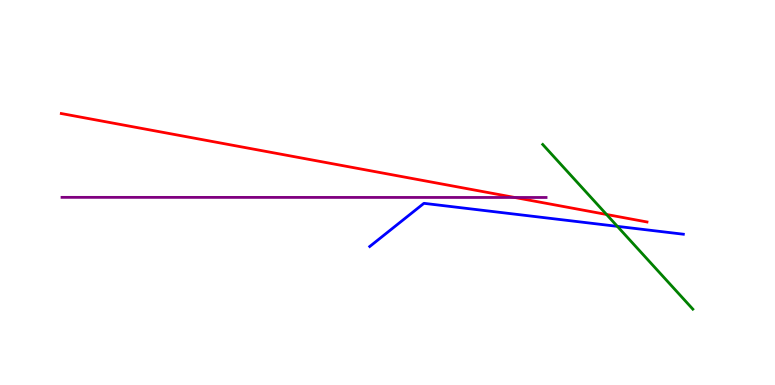[{'lines': ['blue', 'red'], 'intersections': []}, {'lines': ['green', 'red'], 'intersections': [{'x': 7.83, 'y': 4.43}]}, {'lines': ['purple', 'red'], 'intersections': [{'x': 6.64, 'y': 4.87}]}, {'lines': ['blue', 'green'], 'intersections': [{'x': 7.97, 'y': 4.12}]}, {'lines': ['blue', 'purple'], 'intersections': []}, {'lines': ['green', 'purple'], 'intersections': []}]